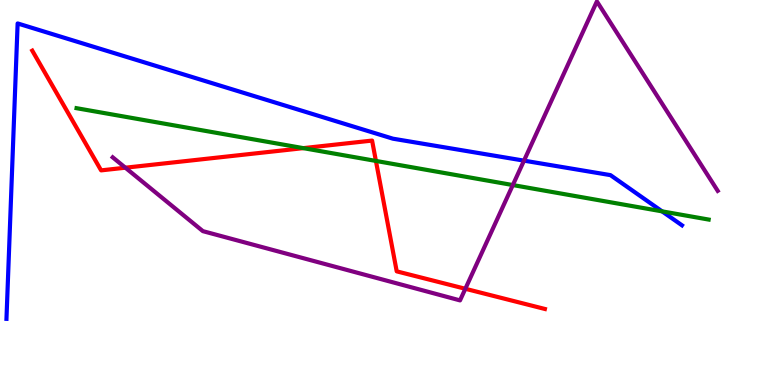[{'lines': ['blue', 'red'], 'intersections': []}, {'lines': ['green', 'red'], 'intersections': [{'x': 3.91, 'y': 6.15}, {'x': 4.85, 'y': 5.82}]}, {'lines': ['purple', 'red'], 'intersections': [{'x': 1.62, 'y': 5.64}, {'x': 6.0, 'y': 2.5}]}, {'lines': ['blue', 'green'], 'intersections': [{'x': 8.54, 'y': 4.51}]}, {'lines': ['blue', 'purple'], 'intersections': [{'x': 6.76, 'y': 5.83}]}, {'lines': ['green', 'purple'], 'intersections': [{'x': 6.62, 'y': 5.19}]}]